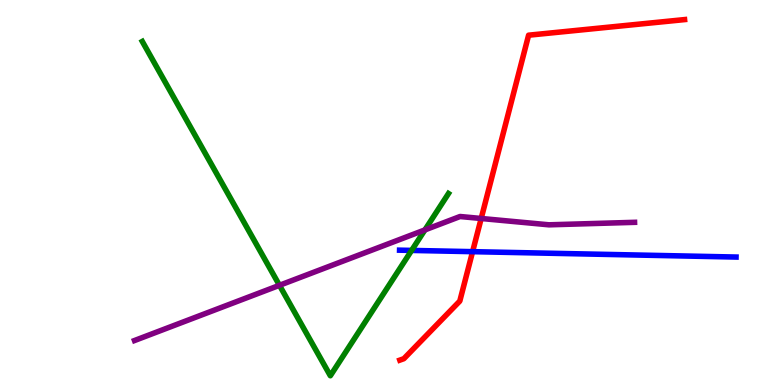[{'lines': ['blue', 'red'], 'intersections': [{'x': 6.1, 'y': 3.46}]}, {'lines': ['green', 'red'], 'intersections': []}, {'lines': ['purple', 'red'], 'intersections': [{'x': 6.21, 'y': 4.33}]}, {'lines': ['blue', 'green'], 'intersections': [{'x': 5.31, 'y': 3.5}]}, {'lines': ['blue', 'purple'], 'intersections': []}, {'lines': ['green', 'purple'], 'intersections': [{'x': 3.61, 'y': 2.59}, {'x': 5.48, 'y': 4.03}]}]